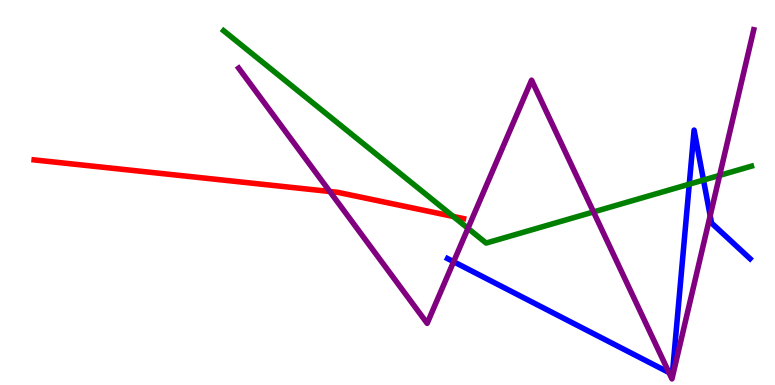[{'lines': ['blue', 'red'], 'intersections': []}, {'lines': ['green', 'red'], 'intersections': [{'x': 5.85, 'y': 4.38}]}, {'lines': ['purple', 'red'], 'intersections': [{'x': 4.26, 'y': 5.03}]}, {'lines': ['blue', 'green'], 'intersections': [{'x': 8.89, 'y': 5.22}, {'x': 9.08, 'y': 5.32}]}, {'lines': ['blue', 'purple'], 'intersections': [{'x': 5.85, 'y': 3.2}, {'x': 8.63, 'y': 0.324}, {'x': 9.16, 'y': 4.4}]}, {'lines': ['green', 'purple'], 'intersections': [{'x': 6.04, 'y': 4.07}, {'x': 7.66, 'y': 4.5}, {'x': 9.29, 'y': 5.44}]}]